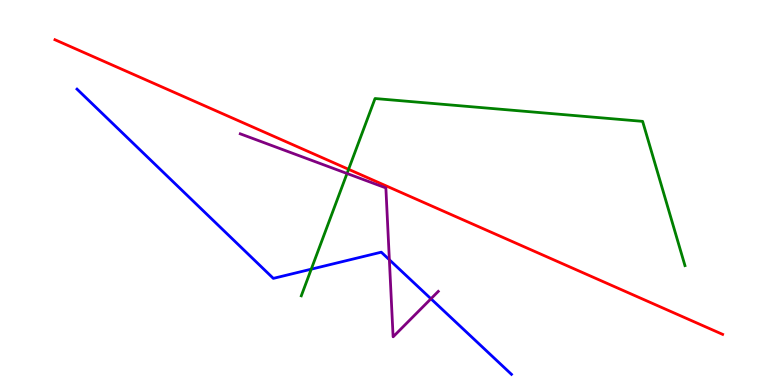[{'lines': ['blue', 'red'], 'intersections': []}, {'lines': ['green', 'red'], 'intersections': [{'x': 4.5, 'y': 5.6}]}, {'lines': ['purple', 'red'], 'intersections': []}, {'lines': ['blue', 'green'], 'intersections': [{'x': 4.02, 'y': 3.01}]}, {'lines': ['blue', 'purple'], 'intersections': [{'x': 5.02, 'y': 3.25}, {'x': 5.56, 'y': 2.24}]}, {'lines': ['green', 'purple'], 'intersections': [{'x': 4.48, 'y': 5.49}]}]